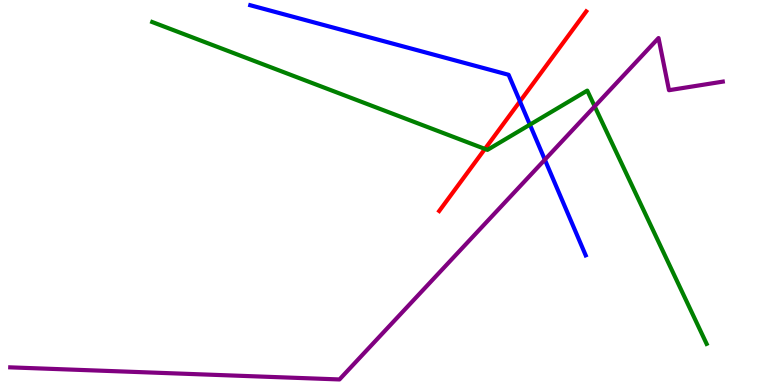[{'lines': ['blue', 'red'], 'intersections': [{'x': 6.71, 'y': 7.37}]}, {'lines': ['green', 'red'], 'intersections': [{'x': 6.26, 'y': 6.13}]}, {'lines': ['purple', 'red'], 'intersections': []}, {'lines': ['blue', 'green'], 'intersections': [{'x': 6.84, 'y': 6.76}]}, {'lines': ['blue', 'purple'], 'intersections': [{'x': 7.03, 'y': 5.85}]}, {'lines': ['green', 'purple'], 'intersections': [{'x': 7.67, 'y': 7.24}]}]